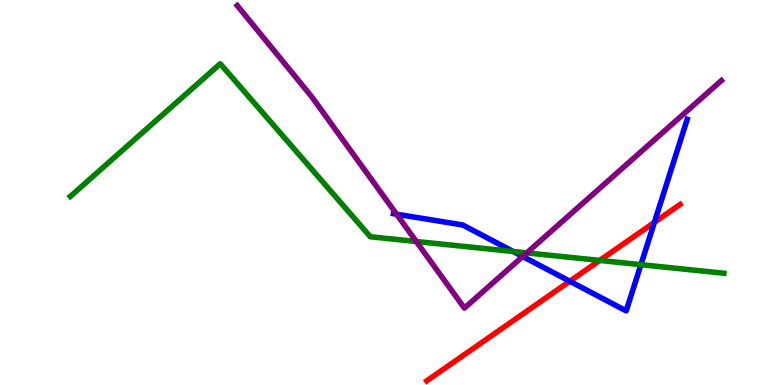[{'lines': ['blue', 'red'], 'intersections': [{'x': 7.35, 'y': 2.69}, {'x': 8.44, 'y': 4.22}]}, {'lines': ['green', 'red'], 'intersections': [{'x': 7.74, 'y': 3.24}]}, {'lines': ['purple', 'red'], 'intersections': []}, {'lines': ['blue', 'green'], 'intersections': [{'x': 6.62, 'y': 3.47}, {'x': 8.27, 'y': 3.13}]}, {'lines': ['blue', 'purple'], 'intersections': [{'x': 5.12, 'y': 4.44}, {'x': 6.74, 'y': 3.34}]}, {'lines': ['green', 'purple'], 'intersections': [{'x': 5.37, 'y': 3.73}, {'x': 6.8, 'y': 3.43}]}]